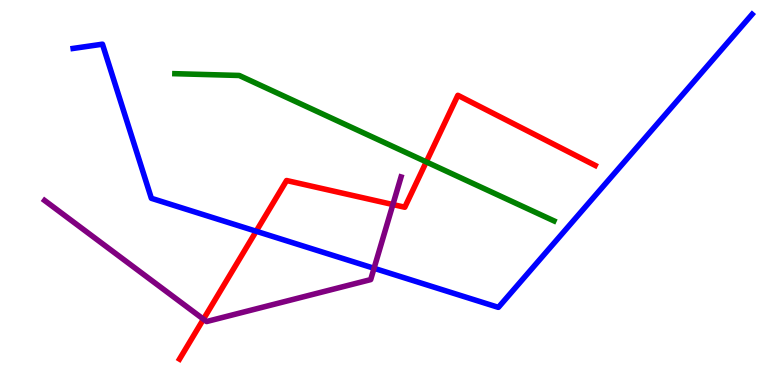[{'lines': ['blue', 'red'], 'intersections': [{'x': 3.31, 'y': 3.99}]}, {'lines': ['green', 'red'], 'intersections': [{'x': 5.5, 'y': 5.79}]}, {'lines': ['purple', 'red'], 'intersections': [{'x': 2.63, 'y': 1.71}, {'x': 5.07, 'y': 4.69}]}, {'lines': ['blue', 'green'], 'intersections': []}, {'lines': ['blue', 'purple'], 'intersections': [{'x': 4.83, 'y': 3.03}]}, {'lines': ['green', 'purple'], 'intersections': []}]